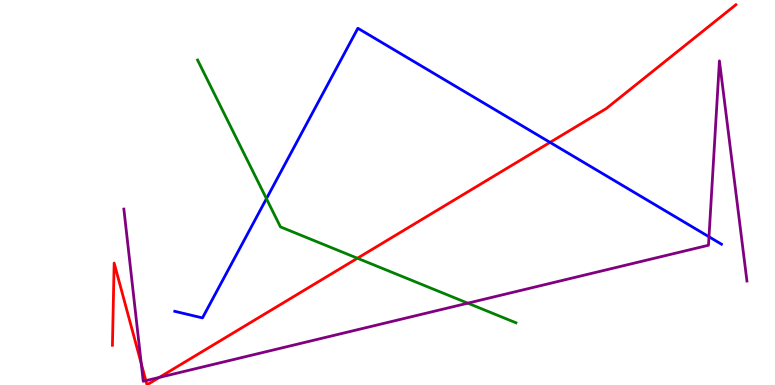[{'lines': ['blue', 'red'], 'intersections': [{'x': 7.1, 'y': 6.3}]}, {'lines': ['green', 'red'], 'intersections': [{'x': 4.61, 'y': 3.29}]}, {'lines': ['purple', 'red'], 'intersections': [{'x': 1.82, 'y': 0.556}, {'x': 1.88, 'y': 0.113}, {'x': 2.06, 'y': 0.198}]}, {'lines': ['blue', 'green'], 'intersections': [{'x': 3.44, 'y': 4.84}]}, {'lines': ['blue', 'purple'], 'intersections': [{'x': 9.15, 'y': 3.85}]}, {'lines': ['green', 'purple'], 'intersections': [{'x': 6.04, 'y': 2.13}]}]